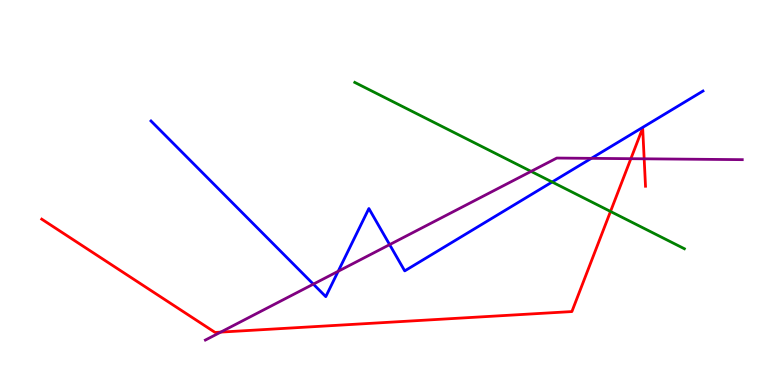[{'lines': ['blue', 'red'], 'intersections': []}, {'lines': ['green', 'red'], 'intersections': [{'x': 7.88, 'y': 4.51}]}, {'lines': ['purple', 'red'], 'intersections': [{'x': 2.85, 'y': 1.37}, {'x': 8.14, 'y': 5.88}, {'x': 8.31, 'y': 5.88}]}, {'lines': ['blue', 'green'], 'intersections': [{'x': 7.12, 'y': 5.27}]}, {'lines': ['blue', 'purple'], 'intersections': [{'x': 4.04, 'y': 2.62}, {'x': 4.36, 'y': 2.95}, {'x': 5.03, 'y': 3.65}, {'x': 7.63, 'y': 5.89}]}, {'lines': ['green', 'purple'], 'intersections': [{'x': 6.85, 'y': 5.55}]}]